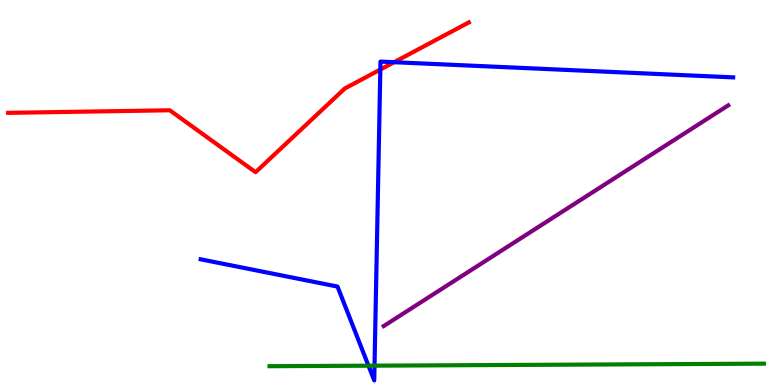[{'lines': ['blue', 'red'], 'intersections': [{'x': 4.91, 'y': 8.19}, {'x': 5.09, 'y': 8.38}]}, {'lines': ['green', 'red'], 'intersections': []}, {'lines': ['purple', 'red'], 'intersections': []}, {'lines': ['blue', 'green'], 'intersections': [{'x': 4.75, 'y': 0.501}, {'x': 4.83, 'y': 0.502}]}, {'lines': ['blue', 'purple'], 'intersections': []}, {'lines': ['green', 'purple'], 'intersections': []}]